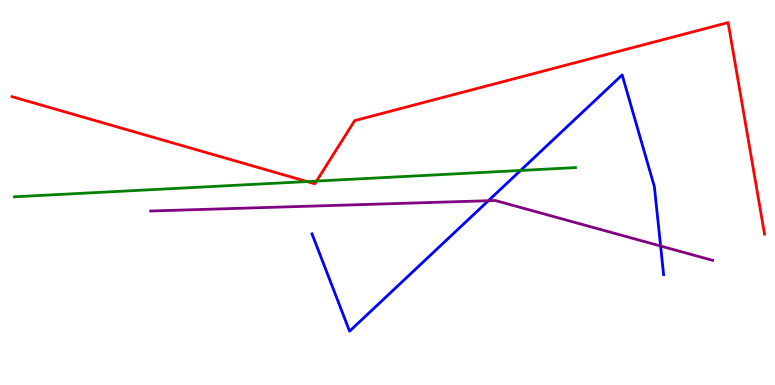[{'lines': ['blue', 'red'], 'intersections': []}, {'lines': ['green', 'red'], 'intersections': [{'x': 3.96, 'y': 5.28}, {'x': 4.08, 'y': 5.3}]}, {'lines': ['purple', 'red'], 'intersections': []}, {'lines': ['blue', 'green'], 'intersections': [{'x': 6.72, 'y': 5.57}]}, {'lines': ['blue', 'purple'], 'intersections': [{'x': 6.3, 'y': 4.79}, {'x': 8.52, 'y': 3.61}]}, {'lines': ['green', 'purple'], 'intersections': []}]